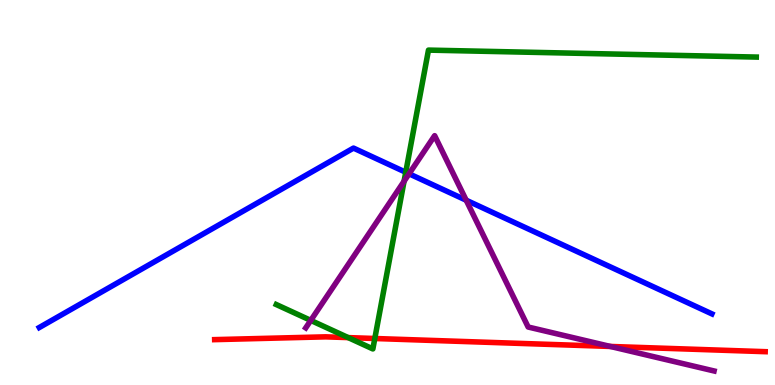[{'lines': ['blue', 'red'], 'intersections': []}, {'lines': ['green', 'red'], 'intersections': [{'x': 4.49, 'y': 1.23}, {'x': 4.84, 'y': 1.21}]}, {'lines': ['purple', 'red'], 'intersections': [{'x': 7.88, 'y': 1.0}]}, {'lines': ['blue', 'green'], 'intersections': [{'x': 5.24, 'y': 5.53}]}, {'lines': ['blue', 'purple'], 'intersections': [{'x': 5.28, 'y': 5.49}, {'x': 6.02, 'y': 4.8}]}, {'lines': ['green', 'purple'], 'intersections': [{'x': 4.01, 'y': 1.68}, {'x': 5.21, 'y': 5.29}]}]